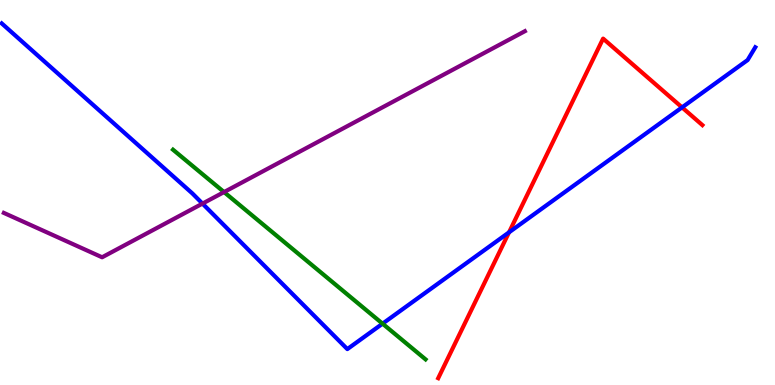[{'lines': ['blue', 'red'], 'intersections': [{'x': 6.57, 'y': 3.97}, {'x': 8.8, 'y': 7.21}]}, {'lines': ['green', 'red'], 'intersections': []}, {'lines': ['purple', 'red'], 'intersections': []}, {'lines': ['blue', 'green'], 'intersections': [{'x': 4.94, 'y': 1.59}]}, {'lines': ['blue', 'purple'], 'intersections': [{'x': 2.61, 'y': 4.71}]}, {'lines': ['green', 'purple'], 'intersections': [{'x': 2.89, 'y': 5.01}]}]